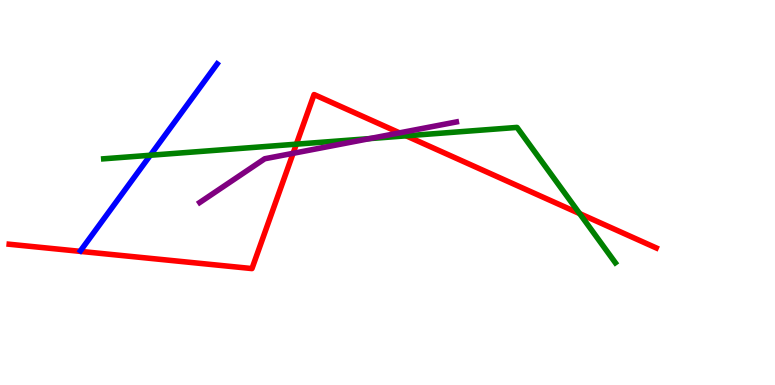[{'lines': ['blue', 'red'], 'intersections': []}, {'lines': ['green', 'red'], 'intersections': [{'x': 3.82, 'y': 6.26}, {'x': 5.24, 'y': 6.47}, {'x': 7.48, 'y': 4.45}]}, {'lines': ['purple', 'red'], 'intersections': [{'x': 3.78, 'y': 6.02}, {'x': 5.16, 'y': 6.55}]}, {'lines': ['blue', 'green'], 'intersections': [{'x': 1.94, 'y': 5.97}]}, {'lines': ['blue', 'purple'], 'intersections': []}, {'lines': ['green', 'purple'], 'intersections': [{'x': 4.77, 'y': 6.4}]}]